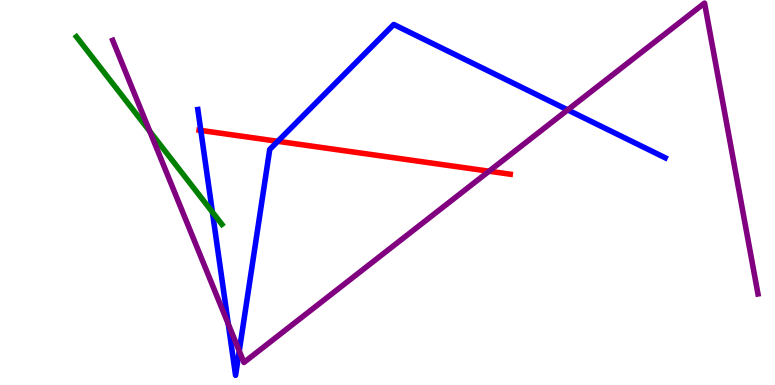[{'lines': ['blue', 'red'], 'intersections': [{'x': 2.59, 'y': 6.61}, {'x': 3.58, 'y': 6.33}]}, {'lines': ['green', 'red'], 'intersections': []}, {'lines': ['purple', 'red'], 'intersections': [{'x': 6.31, 'y': 5.55}]}, {'lines': ['blue', 'green'], 'intersections': [{'x': 2.74, 'y': 4.49}]}, {'lines': ['blue', 'purple'], 'intersections': [{'x': 2.95, 'y': 1.58}, {'x': 3.09, 'y': 0.884}, {'x': 7.32, 'y': 7.15}]}, {'lines': ['green', 'purple'], 'intersections': [{'x': 1.93, 'y': 6.59}]}]